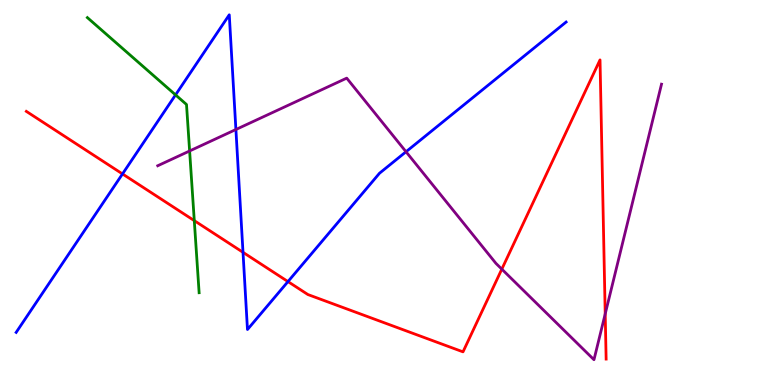[{'lines': ['blue', 'red'], 'intersections': [{'x': 1.58, 'y': 5.48}, {'x': 3.14, 'y': 3.45}, {'x': 3.72, 'y': 2.69}]}, {'lines': ['green', 'red'], 'intersections': [{'x': 2.51, 'y': 4.27}]}, {'lines': ['purple', 'red'], 'intersections': [{'x': 6.48, 'y': 3.01}, {'x': 7.81, 'y': 1.85}]}, {'lines': ['blue', 'green'], 'intersections': [{'x': 2.27, 'y': 7.54}]}, {'lines': ['blue', 'purple'], 'intersections': [{'x': 3.04, 'y': 6.64}, {'x': 5.24, 'y': 6.06}]}, {'lines': ['green', 'purple'], 'intersections': [{'x': 2.45, 'y': 6.08}]}]